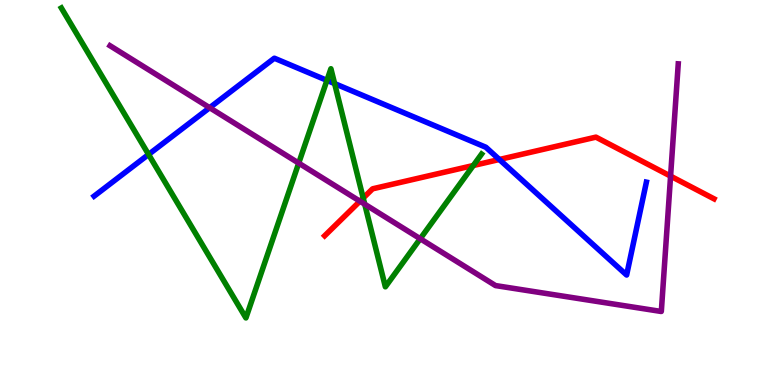[{'lines': ['blue', 'red'], 'intersections': [{'x': 6.44, 'y': 5.86}]}, {'lines': ['green', 'red'], 'intersections': [{'x': 4.69, 'y': 4.86}, {'x': 6.11, 'y': 5.7}]}, {'lines': ['purple', 'red'], 'intersections': [{'x': 4.64, 'y': 4.77}, {'x': 8.65, 'y': 5.43}]}, {'lines': ['blue', 'green'], 'intersections': [{'x': 1.92, 'y': 5.99}, {'x': 4.22, 'y': 7.91}, {'x': 4.32, 'y': 7.83}]}, {'lines': ['blue', 'purple'], 'intersections': [{'x': 2.71, 'y': 7.2}]}, {'lines': ['green', 'purple'], 'intersections': [{'x': 3.85, 'y': 5.76}, {'x': 4.71, 'y': 4.7}, {'x': 5.42, 'y': 3.8}]}]